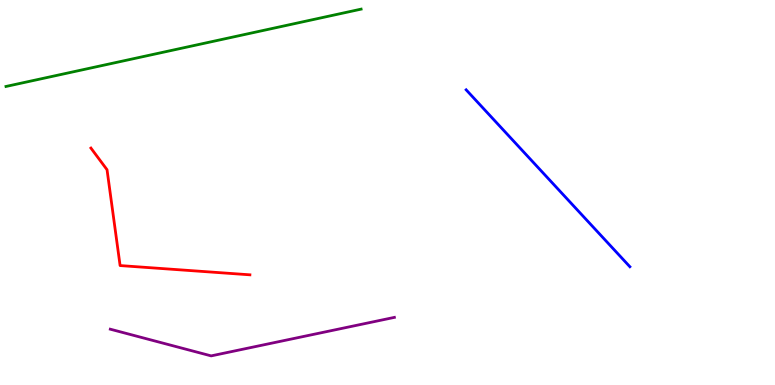[{'lines': ['blue', 'red'], 'intersections': []}, {'lines': ['green', 'red'], 'intersections': []}, {'lines': ['purple', 'red'], 'intersections': []}, {'lines': ['blue', 'green'], 'intersections': []}, {'lines': ['blue', 'purple'], 'intersections': []}, {'lines': ['green', 'purple'], 'intersections': []}]